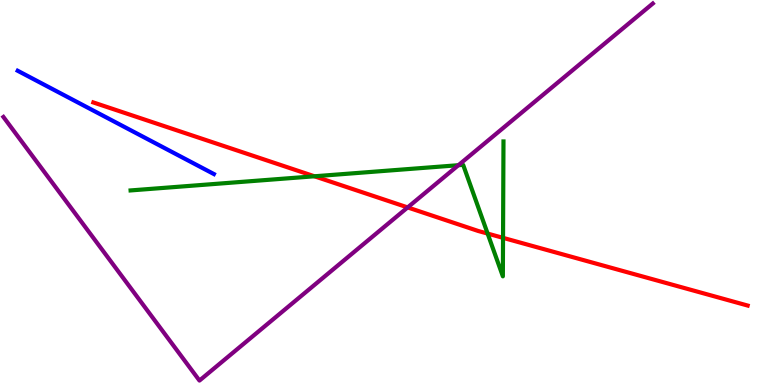[{'lines': ['blue', 'red'], 'intersections': []}, {'lines': ['green', 'red'], 'intersections': [{'x': 4.06, 'y': 5.42}, {'x': 6.29, 'y': 3.93}, {'x': 6.49, 'y': 3.82}]}, {'lines': ['purple', 'red'], 'intersections': [{'x': 5.26, 'y': 4.61}]}, {'lines': ['blue', 'green'], 'intersections': []}, {'lines': ['blue', 'purple'], 'intersections': []}, {'lines': ['green', 'purple'], 'intersections': [{'x': 5.91, 'y': 5.71}]}]